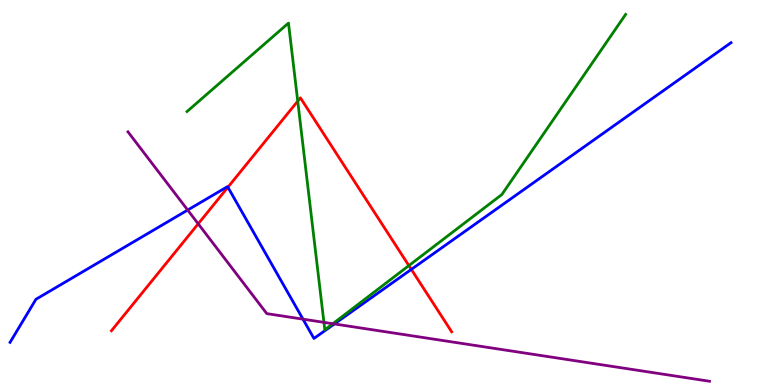[{'lines': ['blue', 'red'], 'intersections': [{'x': 2.94, 'y': 5.14}, {'x': 5.31, 'y': 3.0}]}, {'lines': ['green', 'red'], 'intersections': [{'x': 3.84, 'y': 7.37}, {'x': 5.28, 'y': 3.1}]}, {'lines': ['purple', 'red'], 'intersections': [{'x': 2.56, 'y': 4.19}]}, {'lines': ['blue', 'green'], 'intersections': []}, {'lines': ['blue', 'purple'], 'intersections': [{'x': 2.42, 'y': 4.54}, {'x': 3.91, 'y': 1.71}, {'x': 4.31, 'y': 1.59}]}, {'lines': ['green', 'purple'], 'intersections': [{'x': 4.18, 'y': 1.63}, {'x': 4.29, 'y': 1.59}]}]